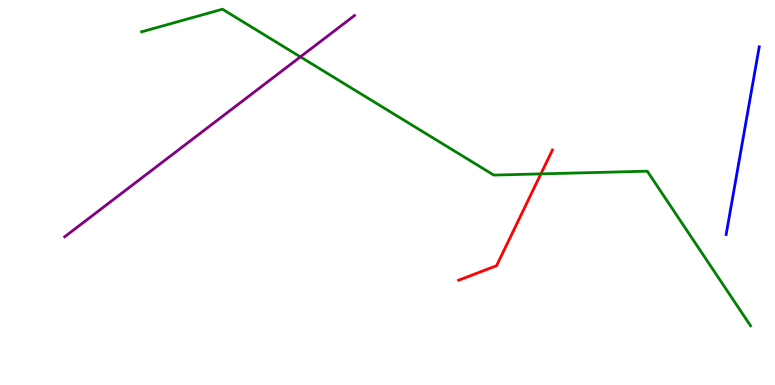[{'lines': ['blue', 'red'], 'intersections': []}, {'lines': ['green', 'red'], 'intersections': [{'x': 6.98, 'y': 5.48}]}, {'lines': ['purple', 'red'], 'intersections': []}, {'lines': ['blue', 'green'], 'intersections': []}, {'lines': ['blue', 'purple'], 'intersections': []}, {'lines': ['green', 'purple'], 'intersections': [{'x': 3.88, 'y': 8.52}]}]